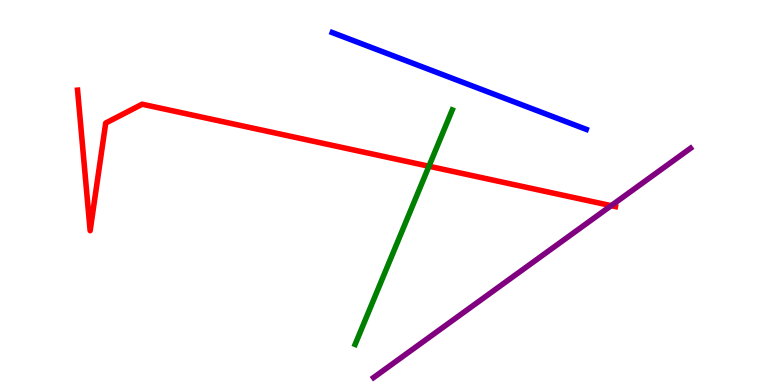[{'lines': ['blue', 'red'], 'intersections': []}, {'lines': ['green', 'red'], 'intersections': [{'x': 5.53, 'y': 5.68}]}, {'lines': ['purple', 'red'], 'intersections': [{'x': 7.89, 'y': 4.66}]}, {'lines': ['blue', 'green'], 'intersections': []}, {'lines': ['blue', 'purple'], 'intersections': []}, {'lines': ['green', 'purple'], 'intersections': []}]